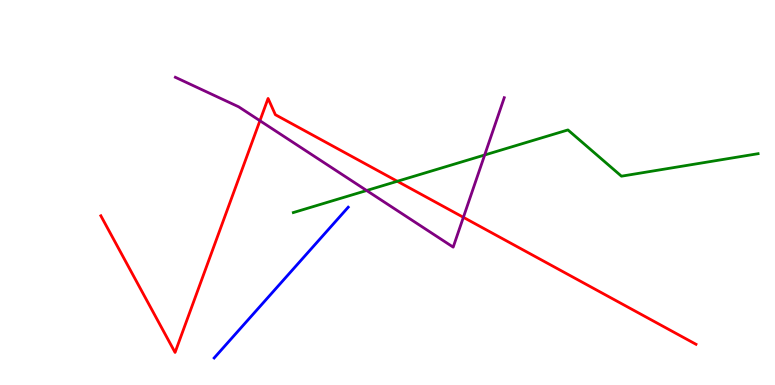[{'lines': ['blue', 'red'], 'intersections': []}, {'lines': ['green', 'red'], 'intersections': [{'x': 5.13, 'y': 5.29}]}, {'lines': ['purple', 'red'], 'intersections': [{'x': 3.35, 'y': 6.86}, {'x': 5.98, 'y': 4.36}]}, {'lines': ['blue', 'green'], 'intersections': []}, {'lines': ['blue', 'purple'], 'intersections': []}, {'lines': ['green', 'purple'], 'intersections': [{'x': 4.73, 'y': 5.05}, {'x': 6.25, 'y': 5.97}]}]